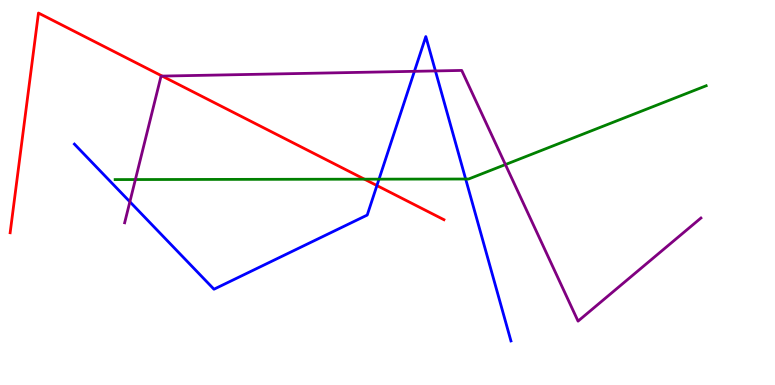[{'lines': ['blue', 'red'], 'intersections': [{'x': 4.86, 'y': 5.18}]}, {'lines': ['green', 'red'], 'intersections': [{'x': 4.7, 'y': 5.35}]}, {'lines': ['purple', 'red'], 'intersections': [{'x': 2.09, 'y': 8.02}]}, {'lines': ['blue', 'green'], 'intersections': [{'x': 4.89, 'y': 5.35}, {'x': 6.01, 'y': 5.35}]}, {'lines': ['blue', 'purple'], 'intersections': [{'x': 1.68, 'y': 4.76}, {'x': 5.35, 'y': 8.15}, {'x': 5.62, 'y': 8.16}]}, {'lines': ['green', 'purple'], 'intersections': [{'x': 1.75, 'y': 5.34}, {'x': 6.52, 'y': 5.73}]}]